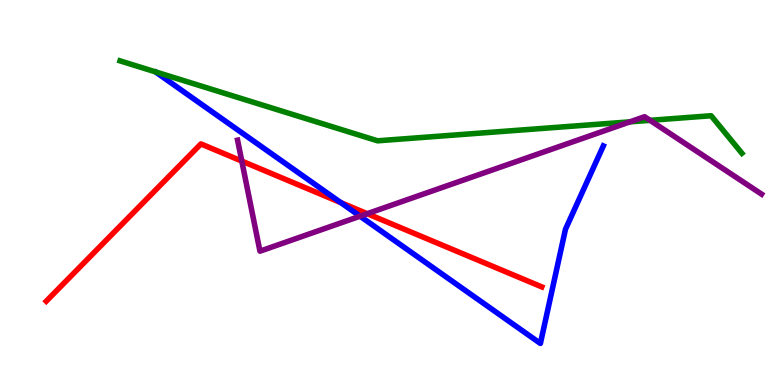[{'lines': ['blue', 'red'], 'intersections': [{'x': 4.4, 'y': 4.74}]}, {'lines': ['green', 'red'], 'intersections': []}, {'lines': ['purple', 'red'], 'intersections': [{'x': 3.12, 'y': 5.82}, {'x': 4.74, 'y': 4.45}]}, {'lines': ['blue', 'green'], 'intersections': []}, {'lines': ['blue', 'purple'], 'intersections': [{'x': 4.65, 'y': 4.38}]}, {'lines': ['green', 'purple'], 'intersections': [{'x': 8.13, 'y': 6.84}, {'x': 8.39, 'y': 6.87}]}]